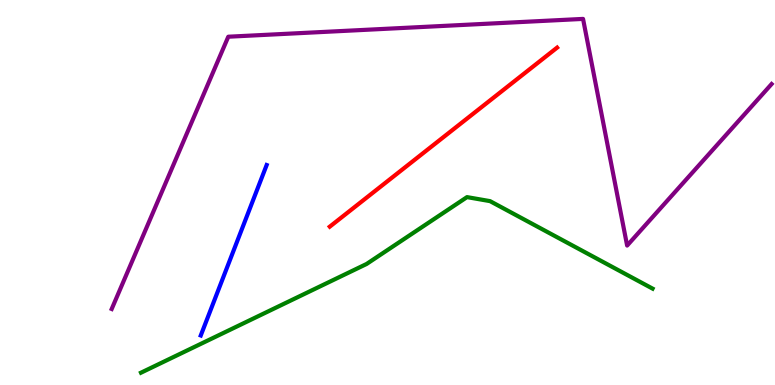[{'lines': ['blue', 'red'], 'intersections': []}, {'lines': ['green', 'red'], 'intersections': []}, {'lines': ['purple', 'red'], 'intersections': []}, {'lines': ['blue', 'green'], 'intersections': []}, {'lines': ['blue', 'purple'], 'intersections': []}, {'lines': ['green', 'purple'], 'intersections': []}]